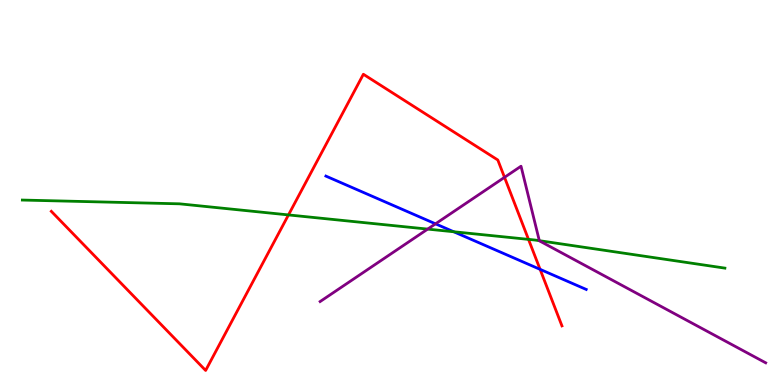[{'lines': ['blue', 'red'], 'intersections': [{'x': 6.97, 'y': 3.0}]}, {'lines': ['green', 'red'], 'intersections': [{'x': 3.72, 'y': 4.42}, {'x': 6.82, 'y': 3.78}]}, {'lines': ['purple', 'red'], 'intersections': [{'x': 6.51, 'y': 5.39}]}, {'lines': ['blue', 'green'], 'intersections': [{'x': 5.85, 'y': 3.98}]}, {'lines': ['blue', 'purple'], 'intersections': [{'x': 5.62, 'y': 4.19}]}, {'lines': ['green', 'purple'], 'intersections': [{'x': 5.52, 'y': 4.05}, {'x': 6.96, 'y': 3.75}]}]